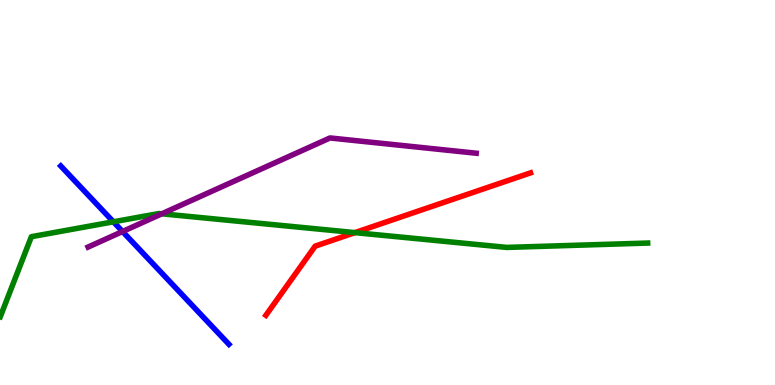[{'lines': ['blue', 'red'], 'intersections': []}, {'lines': ['green', 'red'], 'intersections': [{'x': 4.58, 'y': 3.96}]}, {'lines': ['purple', 'red'], 'intersections': []}, {'lines': ['blue', 'green'], 'intersections': [{'x': 1.46, 'y': 4.24}]}, {'lines': ['blue', 'purple'], 'intersections': [{'x': 1.58, 'y': 3.99}]}, {'lines': ['green', 'purple'], 'intersections': [{'x': 2.09, 'y': 4.45}]}]